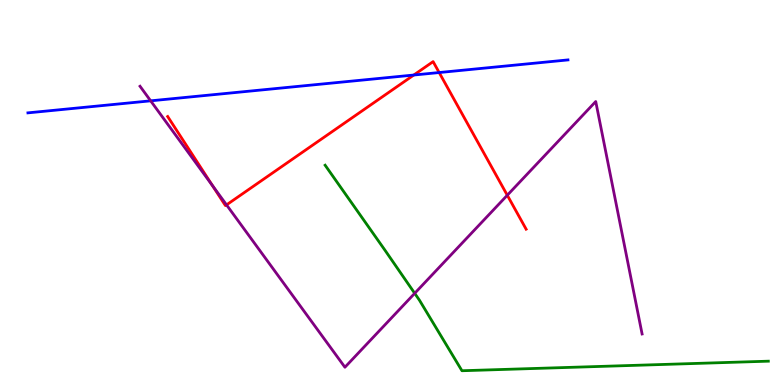[{'lines': ['blue', 'red'], 'intersections': [{'x': 5.34, 'y': 8.05}, {'x': 5.67, 'y': 8.12}]}, {'lines': ['green', 'red'], 'intersections': []}, {'lines': ['purple', 'red'], 'intersections': [{'x': 2.74, 'y': 5.18}, {'x': 2.92, 'y': 4.68}, {'x': 6.55, 'y': 4.93}]}, {'lines': ['blue', 'green'], 'intersections': []}, {'lines': ['blue', 'purple'], 'intersections': [{'x': 1.94, 'y': 7.38}]}, {'lines': ['green', 'purple'], 'intersections': [{'x': 5.35, 'y': 2.38}]}]